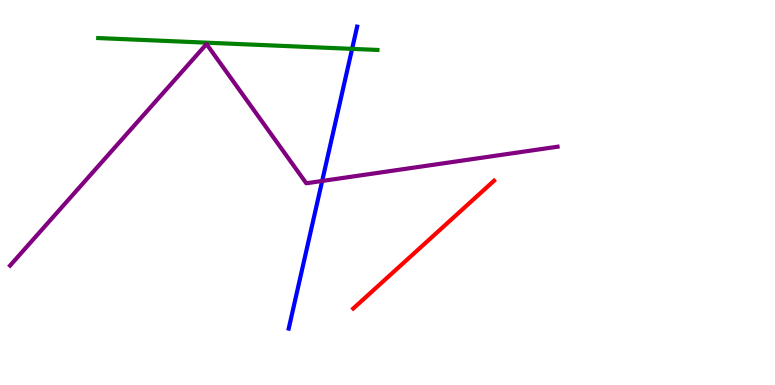[{'lines': ['blue', 'red'], 'intersections': []}, {'lines': ['green', 'red'], 'intersections': []}, {'lines': ['purple', 'red'], 'intersections': []}, {'lines': ['blue', 'green'], 'intersections': [{'x': 4.54, 'y': 8.73}]}, {'lines': ['blue', 'purple'], 'intersections': [{'x': 4.16, 'y': 5.3}]}, {'lines': ['green', 'purple'], 'intersections': []}]